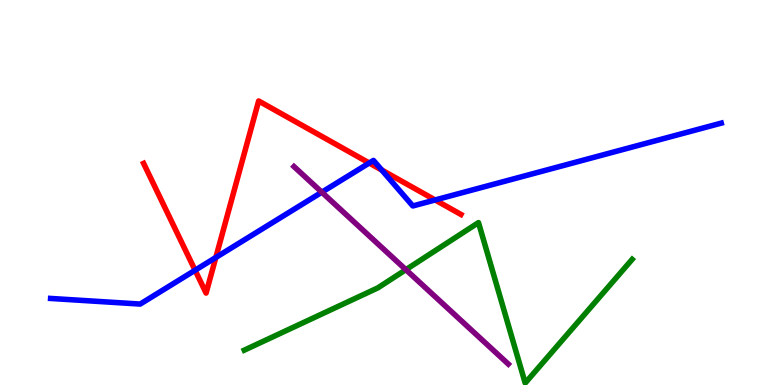[{'lines': ['blue', 'red'], 'intersections': [{'x': 2.52, 'y': 2.98}, {'x': 2.78, 'y': 3.31}, {'x': 4.76, 'y': 5.77}, {'x': 4.93, 'y': 5.58}, {'x': 5.61, 'y': 4.81}]}, {'lines': ['green', 'red'], 'intersections': []}, {'lines': ['purple', 'red'], 'intersections': []}, {'lines': ['blue', 'green'], 'intersections': []}, {'lines': ['blue', 'purple'], 'intersections': [{'x': 4.15, 'y': 5.01}]}, {'lines': ['green', 'purple'], 'intersections': [{'x': 5.24, 'y': 3.0}]}]